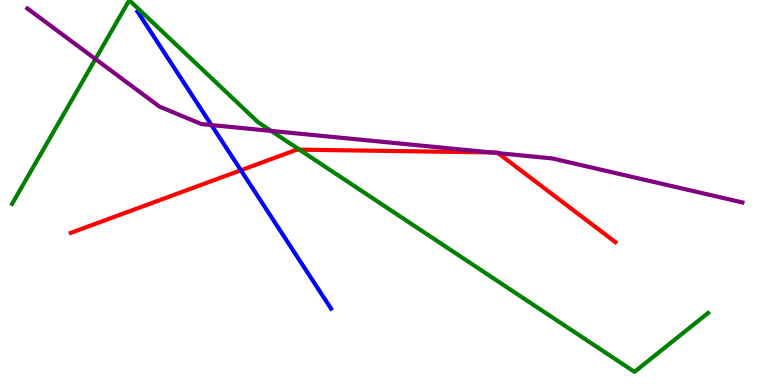[{'lines': ['blue', 'red'], 'intersections': [{'x': 3.11, 'y': 5.58}]}, {'lines': ['green', 'red'], 'intersections': [{'x': 3.86, 'y': 6.11}]}, {'lines': ['purple', 'red'], 'intersections': [{'x': 6.33, 'y': 6.04}, {'x': 6.43, 'y': 6.02}]}, {'lines': ['blue', 'green'], 'intersections': []}, {'lines': ['blue', 'purple'], 'intersections': [{'x': 2.73, 'y': 6.75}]}, {'lines': ['green', 'purple'], 'intersections': [{'x': 1.23, 'y': 8.47}, {'x': 3.5, 'y': 6.6}]}]